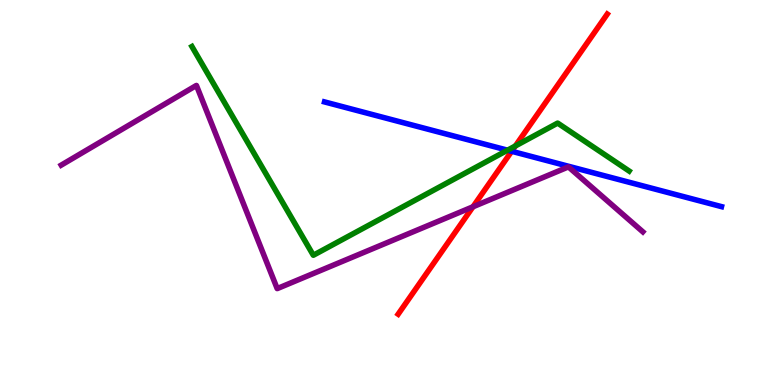[{'lines': ['blue', 'red'], 'intersections': [{'x': 6.6, 'y': 6.07}]}, {'lines': ['green', 'red'], 'intersections': [{'x': 6.65, 'y': 6.21}]}, {'lines': ['purple', 'red'], 'intersections': [{'x': 6.1, 'y': 4.63}]}, {'lines': ['blue', 'green'], 'intersections': [{'x': 6.55, 'y': 6.1}]}, {'lines': ['blue', 'purple'], 'intersections': []}, {'lines': ['green', 'purple'], 'intersections': []}]